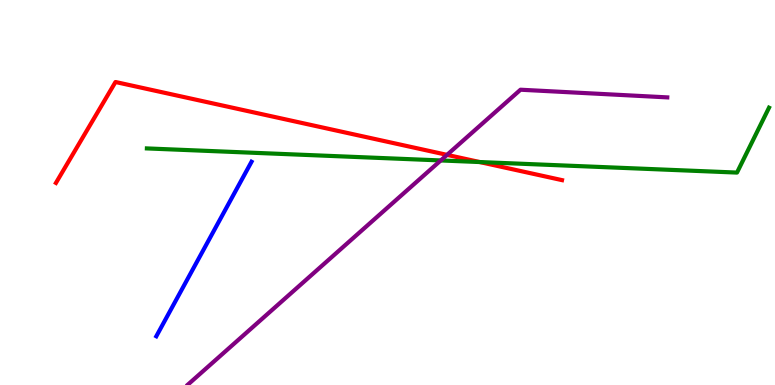[{'lines': ['blue', 'red'], 'intersections': []}, {'lines': ['green', 'red'], 'intersections': [{'x': 6.19, 'y': 5.79}]}, {'lines': ['purple', 'red'], 'intersections': [{'x': 5.77, 'y': 5.98}]}, {'lines': ['blue', 'green'], 'intersections': []}, {'lines': ['blue', 'purple'], 'intersections': []}, {'lines': ['green', 'purple'], 'intersections': [{'x': 5.69, 'y': 5.83}]}]